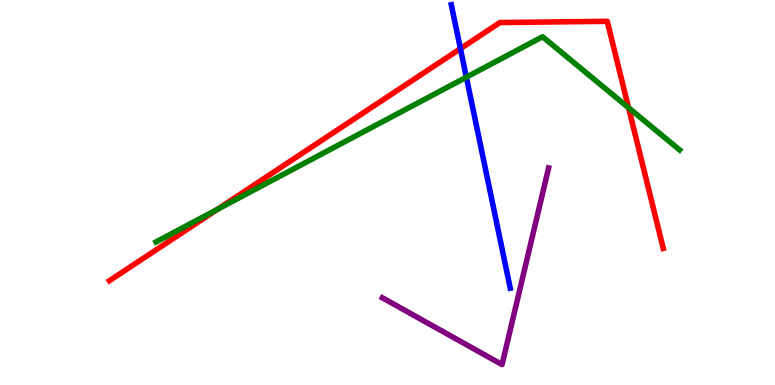[{'lines': ['blue', 'red'], 'intersections': [{'x': 5.94, 'y': 8.74}]}, {'lines': ['green', 'red'], 'intersections': [{'x': 2.8, 'y': 4.56}, {'x': 8.11, 'y': 7.2}]}, {'lines': ['purple', 'red'], 'intersections': []}, {'lines': ['blue', 'green'], 'intersections': [{'x': 6.02, 'y': 8.0}]}, {'lines': ['blue', 'purple'], 'intersections': []}, {'lines': ['green', 'purple'], 'intersections': []}]